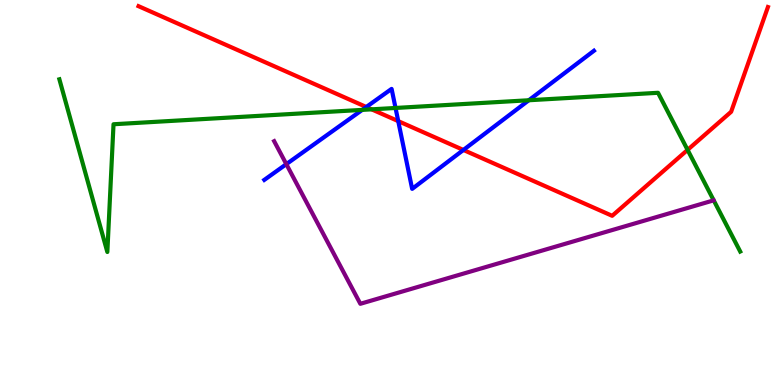[{'lines': ['blue', 'red'], 'intersections': [{'x': 4.73, 'y': 7.22}, {'x': 5.14, 'y': 6.85}, {'x': 5.98, 'y': 6.1}]}, {'lines': ['green', 'red'], 'intersections': [{'x': 4.8, 'y': 7.16}, {'x': 8.87, 'y': 6.11}]}, {'lines': ['purple', 'red'], 'intersections': []}, {'lines': ['blue', 'green'], 'intersections': [{'x': 4.67, 'y': 7.15}, {'x': 5.1, 'y': 7.2}, {'x': 6.82, 'y': 7.4}]}, {'lines': ['blue', 'purple'], 'intersections': [{'x': 3.69, 'y': 5.74}]}, {'lines': ['green', 'purple'], 'intersections': []}]